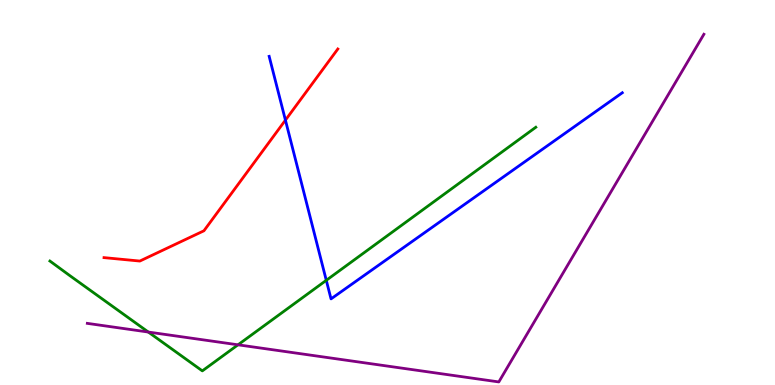[{'lines': ['blue', 'red'], 'intersections': [{'x': 3.68, 'y': 6.88}]}, {'lines': ['green', 'red'], 'intersections': []}, {'lines': ['purple', 'red'], 'intersections': []}, {'lines': ['blue', 'green'], 'intersections': [{'x': 4.21, 'y': 2.72}]}, {'lines': ['blue', 'purple'], 'intersections': []}, {'lines': ['green', 'purple'], 'intersections': [{'x': 1.91, 'y': 1.38}, {'x': 3.07, 'y': 1.04}]}]